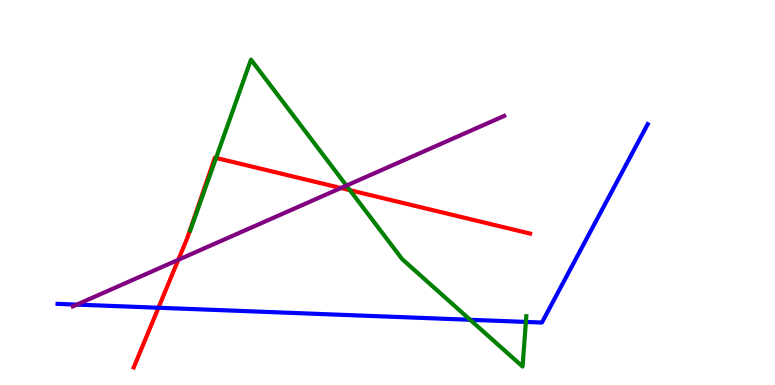[{'lines': ['blue', 'red'], 'intersections': [{'x': 2.04, 'y': 2.01}]}, {'lines': ['green', 'red'], 'intersections': [{'x': 2.79, 'y': 5.9}, {'x': 4.51, 'y': 5.06}]}, {'lines': ['purple', 'red'], 'intersections': [{'x': 2.3, 'y': 3.25}, {'x': 4.4, 'y': 5.12}]}, {'lines': ['blue', 'green'], 'intersections': [{'x': 6.07, 'y': 1.69}, {'x': 6.79, 'y': 1.64}]}, {'lines': ['blue', 'purple'], 'intersections': [{'x': 0.992, 'y': 2.09}]}, {'lines': ['green', 'purple'], 'intersections': [{'x': 4.47, 'y': 5.18}]}]